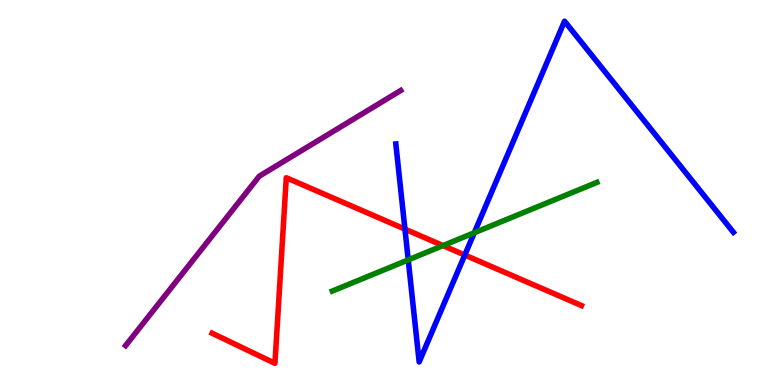[{'lines': ['blue', 'red'], 'intersections': [{'x': 5.23, 'y': 4.05}, {'x': 6.0, 'y': 3.38}]}, {'lines': ['green', 'red'], 'intersections': [{'x': 5.72, 'y': 3.62}]}, {'lines': ['purple', 'red'], 'intersections': []}, {'lines': ['blue', 'green'], 'intersections': [{'x': 5.27, 'y': 3.25}, {'x': 6.12, 'y': 3.95}]}, {'lines': ['blue', 'purple'], 'intersections': []}, {'lines': ['green', 'purple'], 'intersections': []}]